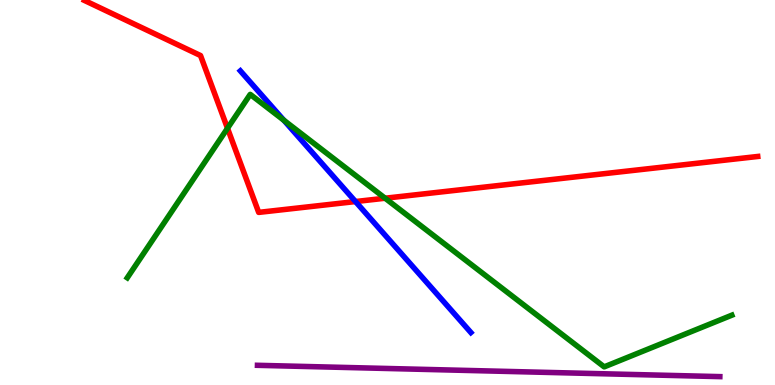[{'lines': ['blue', 'red'], 'intersections': [{'x': 4.59, 'y': 4.76}]}, {'lines': ['green', 'red'], 'intersections': [{'x': 2.94, 'y': 6.67}, {'x': 4.97, 'y': 4.85}]}, {'lines': ['purple', 'red'], 'intersections': []}, {'lines': ['blue', 'green'], 'intersections': [{'x': 3.66, 'y': 6.88}]}, {'lines': ['blue', 'purple'], 'intersections': []}, {'lines': ['green', 'purple'], 'intersections': []}]